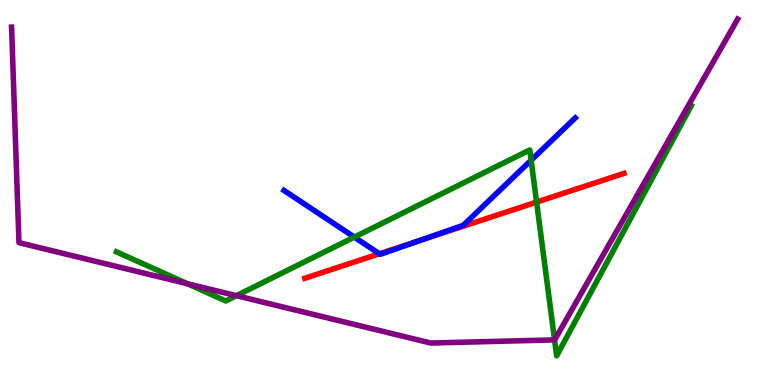[{'lines': ['blue', 'red'], 'intersections': [{'x': 4.89, 'y': 3.41}, {'x': 5.44, 'y': 3.77}]}, {'lines': ['green', 'red'], 'intersections': [{'x': 6.92, 'y': 4.75}]}, {'lines': ['purple', 'red'], 'intersections': []}, {'lines': ['blue', 'green'], 'intersections': [{'x': 4.57, 'y': 3.84}, {'x': 6.85, 'y': 5.84}]}, {'lines': ['blue', 'purple'], 'intersections': []}, {'lines': ['green', 'purple'], 'intersections': [{'x': 2.42, 'y': 2.63}, {'x': 3.05, 'y': 2.32}, {'x': 7.16, 'y': 1.17}]}]